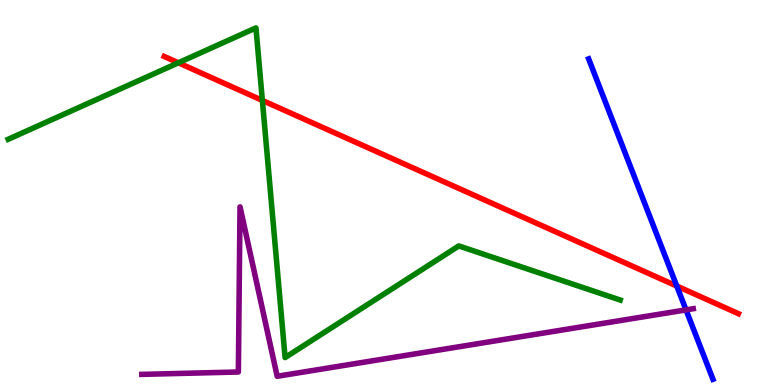[{'lines': ['blue', 'red'], 'intersections': [{'x': 8.73, 'y': 2.57}]}, {'lines': ['green', 'red'], 'intersections': [{'x': 2.3, 'y': 8.37}, {'x': 3.39, 'y': 7.39}]}, {'lines': ['purple', 'red'], 'intersections': []}, {'lines': ['blue', 'green'], 'intersections': []}, {'lines': ['blue', 'purple'], 'intersections': [{'x': 8.85, 'y': 1.95}]}, {'lines': ['green', 'purple'], 'intersections': []}]